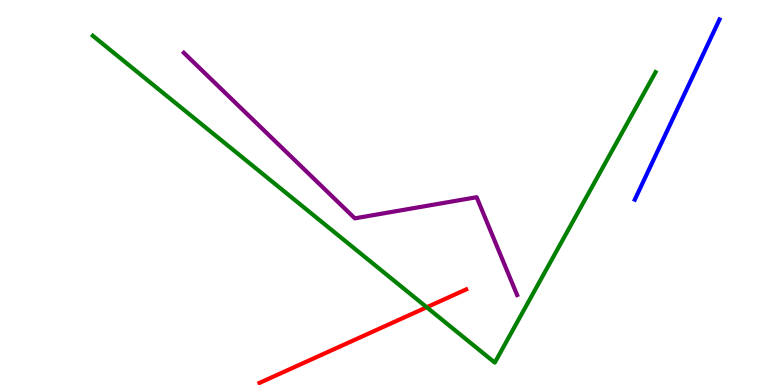[{'lines': ['blue', 'red'], 'intersections': []}, {'lines': ['green', 'red'], 'intersections': [{'x': 5.51, 'y': 2.02}]}, {'lines': ['purple', 'red'], 'intersections': []}, {'lines': ['blue', 'green'], 'intersections': []}, {'lines': ['blue', 'purple'], 'intersections': []}, {'lines': ['green', 'purple'], 'intersections': []}]